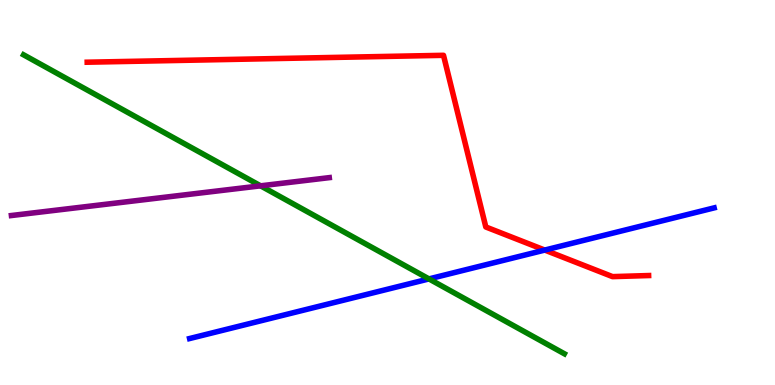[{'lines': ['blue', 'red'], 'intersections': [{'x': 7.03, 'y': 3.5}]}, {'lines': ['green', 'red'], 'intersections': []}, {'lines': ['purple', 'red'], 'intersections': []}, {'lines': ['blue', 'green'], 'intersections': [{'x': 5.54, 'y': 2.76}]}, {'lines': ['blue', 'purple'], 'intersections': []}, {'lines': ['green', 'purple'], 'intersections': [{'x': 3.36, 'y': 5.17}]}]